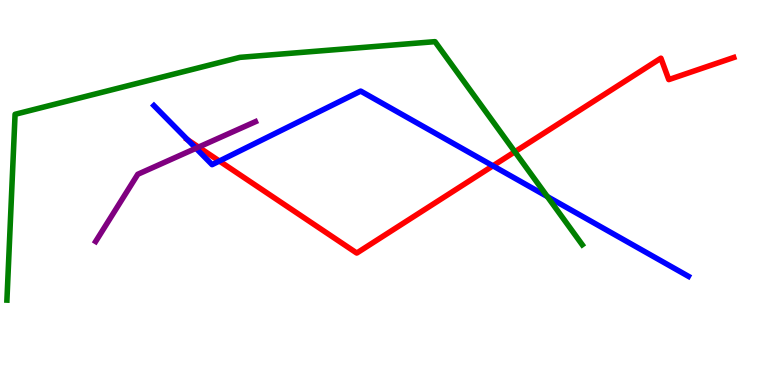[{'lines': ['blue', 'red'], 'intersections': [{'x': 2.42, 'y': 6.37}, {'x': 2.83, 'y': 5.82}, {'x': 6.36, 'y': 5.69}]}, {'lines': ['green', 'red'], 'intersections': [{'x': 6.64, 'y': 6.06}]}, {'lines': ['purple', 'red'], 'intersections': [{'x': 2.56, 'y': 6.18}]}, {'lines': ['blue', 'green'], 'intersections': [{'x': 7.06, 'y': 4.89}]}, {'lines': ['blue', 'purple'], 'intersections': [{'x': 2.53, 'y': 6.15}]}, {'lines': ['green', 'purple'], 'intersections': []}]